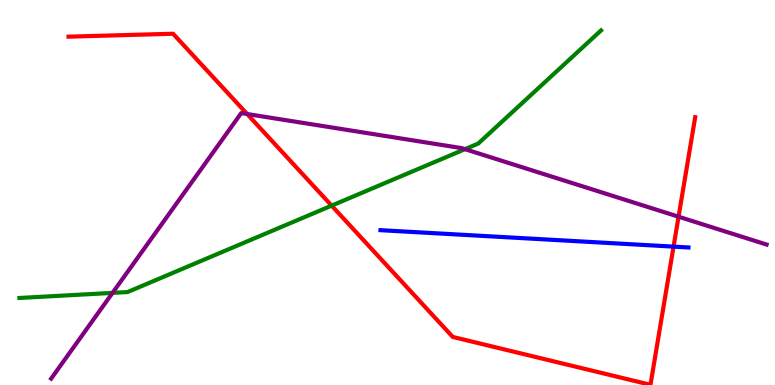[{'lines': ['blue', 'red'], 'intersections': [{'x': 8.69, 'y': 3.59}]}, {'lines': ['green', 'red'], 'intersections': [{'x': 4.28, 'y': 4.66}]}, {'lines': ['purple', 'red'], 'intersections': [{'x': 3.19, 'y': 7.04}, {'x': 8.76, 'y': 4.37}]}, {'lines': ['blue', 'green'], 'intersections': []}, {'lines': ['blue', 'purple'], 'intersections': []}, {'lines': ['green', 'purple'], 'intersections': [{'x': 1.45, 'y': 2.39}, {'x': 6.0, 'y': 6.13}]}]